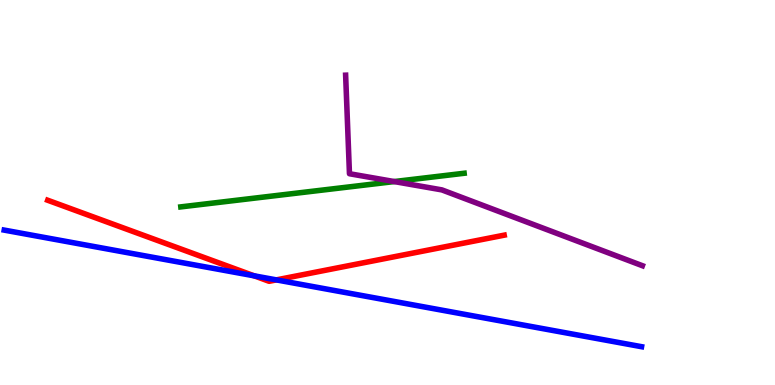[{'lines': ['blue', 'red'], 'intersections': [{'x': 3.28, 'y': 2.84}, {'x': 3.57, 'y': 2.73}]}, {'lines': ['green', 'red'], 'intersections': []}, {'lines': ['purple', 'red'], 'intersections': []}, {'lines': ['blue', 'green'], 'intersections': []}, {'lines': ['blue', 'purple'], 'intersections': []}, {'lines': ['green', 'purple'], 'intersections': [{'x': 5.09, 'y': 5.28}]}]